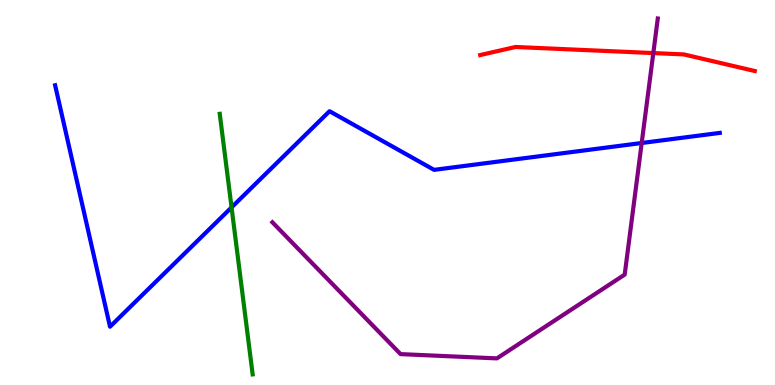[{'lines': ['blue', 'red'], 'intersections': []}, {'lines': ['green', 'red'], 'intersections': []}, {'lines': ['purple', 'red'], 'intersections': [{'x': 8.43, 'y': 8.62}]}, {'lines': ['blue', 'green'], 'intersections': [{'x': 2.99, 'y': 4.61}]}, {'lines': ['blue', 'purple'], 'intersections': [{'x': 8.28, 'y': 6.29}]}, {'lines': ['green', 'purple'], 'intersections': []}]